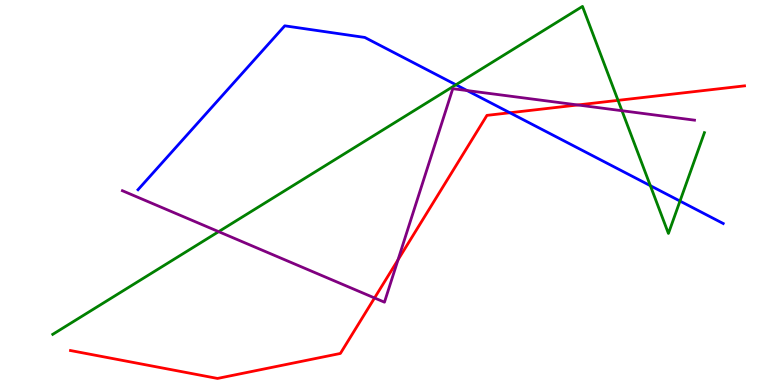[{'lines': ['blue', 'red'], 'intersections': [{'x': 6.58, 'y': 7.07}]}, {'lines': ['green', 'red'], 'intersections': [{'x': 7.97, 'y': 7.39}]}, {'lines': ['purple', 'red'], 'intersections': [{'x': 4.83, 'y': 2.26}, {'x': 5.14, 'y': 3.25}, {'x': 7.46, 'y': 7.27}]}, {'lines': ['blue', 'green'], 'intersections': [{'x': 5.88, 'y': 7.8}, {'x': 8.39, 'y': 5.18}, {'x': 8.77, 'y': 4.78}]}, {'lines': ['blue', 'purple'], 'intersections': [{'x': 6.03, 'y': 7.65}]}, {'lines': ['green', 'purple'], 'intersections': [{'x': 2.82, 'y': 3.98}, {'x': 8.03, 'y': 7.12}]}]